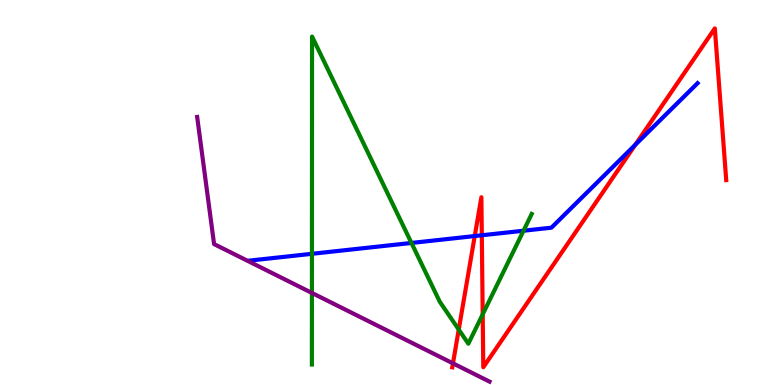[{'lines': ['blue', 'red'], 'intersections': [{'x': 6.13, 'y': 3.87}, {'x': 6.22, 'y': 3.89}, {'x': 8.2, 'y': 6.24}]}, {'lines': ['green', 'red'], 'intersections': [{'x': 5.92, 'y': 1.44}, {'x': 6.23, 'y': 1.84}]}, {'lines': ['purple', 'red'], 'intersections': [{'x': 5.84, 'y': 0.562}]}, {'lines': ['blue', 'green'], 'intersections': [{'x': 4.03, 'y': 3.41}, {'x': 5.31, 'y': 3.69}, {'x': 6.76, 'y': 4.01}]}, {'lines': ['blue', 'purple'], 'intersections': []}, {'lines': ['green', 'purple'], 'intersections': [{'x': 4.02, 'y': 2.39}]}]